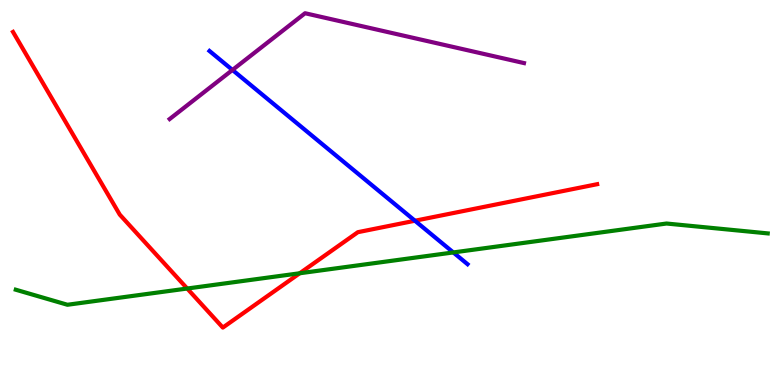[{'lines': ['blue', 'red'], 'intersections': [{'x': 5.35, 'y': 4.27}]}, {'lines': ['green', 'red'], 'intersections': [{'x': 2.42, 'y': 2.51}, {'x': 3.87, 'y': 2.9}]}, {'lines': ['purple', 'red'], 'intersections': []}, {'lines': ['blue', 'green'], 'intersections': [{'x': 5.85, 'y': 3.44}]}, {'lines': ['blue', 'purple'], 'intersections': [{'x': 3.0, 'y': 8.18}]}, {'lines': ['green', 'purple'], 'intersections': []}]